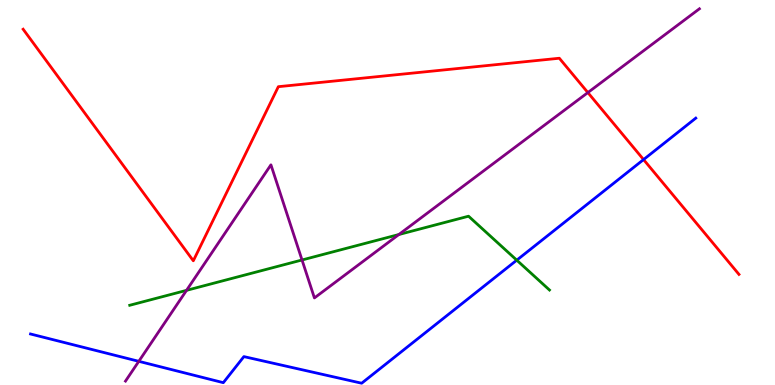[{'lines': ['blue', 'red'], 'intersections': [{'x': 8.3, 'y': 5.86}]}, {'lines': ['green', 'red'], 'intersections': []}, {'lines': ['purple', 'red'], 'intersections': [{'x': 7.59, 'y': 7.6}]}, {'lines': ['blue', 'green'], 'intersections': [{'x': 6.67, 'y': 3.24}]}, {'lines': ['blue', 'purple'], 'intersections': [{'x': 1.79, 'y': 0.615}]}, {'lines': ['green', 'purple'], 'intersections': [{'x': 2.41, 'y': 2.46}, {'x': 3.9, 'y': 3.25}, {'x': 5.15, 'y': 3.91}]}]